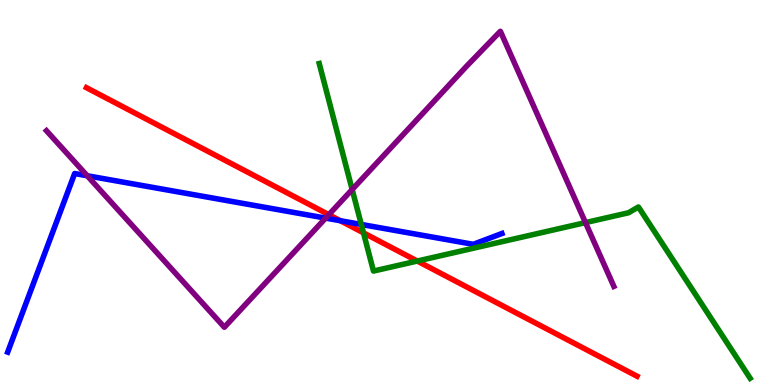[{'lines': ['blue', 'red'], 'intersections': [{'x': 4.39, 'y': 4.27}]}, {'lines': ['green', 'red'], 'intersections': [{'x': 4.69, 'y': 3.95}, {'x': 5.38, 'y': 3.22}]}, {'lines': ['purple', 'red'], 'intersections': [{'x': 4.24, 'y': 4.42}]}, {'lines': ['blue', 'green'], 'intersections': [{'x': 4.66, 'y': 4.17}]}, {'lines': ['blue', 'purple'], 'intersections': [{'x': 1.13, 'y': 5.43}, {'x': 4.2, 'y': 4.33}]}, {'lines': ['green', 'purple'], 'intersections': [{'x': 4.54, 'y': 5.08}, {'x': 7.55, 'y': 4.22}]}]